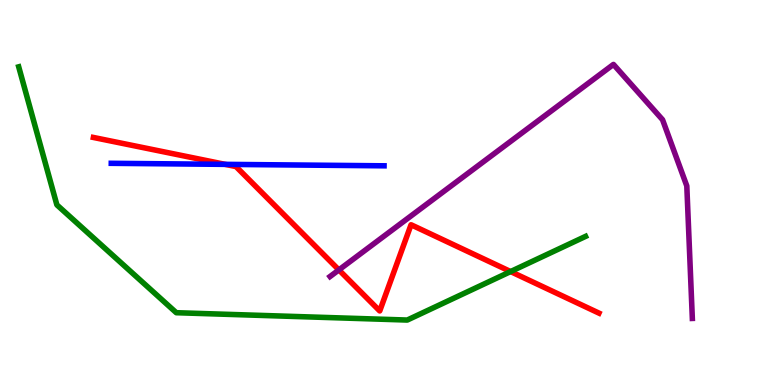[{'lines': ['blue', 'red'], 'intersections': [{'x': 2.91, 'y': 5.73}]}, {'lines': ['green', 'red'], 'intersections': [{'x': 6.59, 'y': 2.95}]}, {'lines': ['purple', 'red'], 'intersections': [{'x': 4.37, 'y': 2.99}]}, {'lines': ['blue', 'green'], 'intersections': []}, {'lines': ['blue', 'purple'], 'intersections': []}, {'lines': ['green', 'purple'], 'intersections': []}]